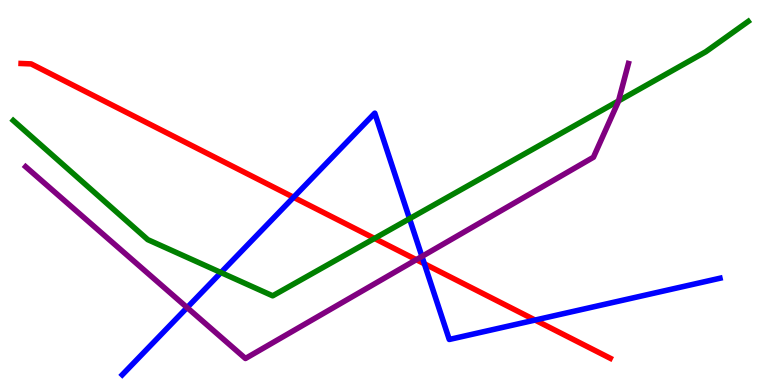[{'lines': ['blue', 'red'], 'intersections': [{'x': 3.79, 'y': 4.88}, {'x': 5.48, 'y': 3.15}, {'x': 6.9, 'y': 1.69}]}, {'lines': ['green', 'red'], 'intersections': [{'x': 4.83, 'y': 3.81}]}, {'lines': ['purple', 'red'], 'intersections': [{'x': 5.37, 'y': 3.25}]}, {'lines': ['blue', 'green'], 'intersections': [{'x': 2.85, 'y': 2.92}, {'x': 5.28, 'y': 4.32}]}, {'lines': ['blue', 'purple'], 'intersections': [{'x': 2.41, 'y': 2.01}, {'x': 5.44, 'y': 3.34}]}, {'lines': ['green', 'purple'], 'intersections': [{'x': 7.98, 'y': 7.38}]}]